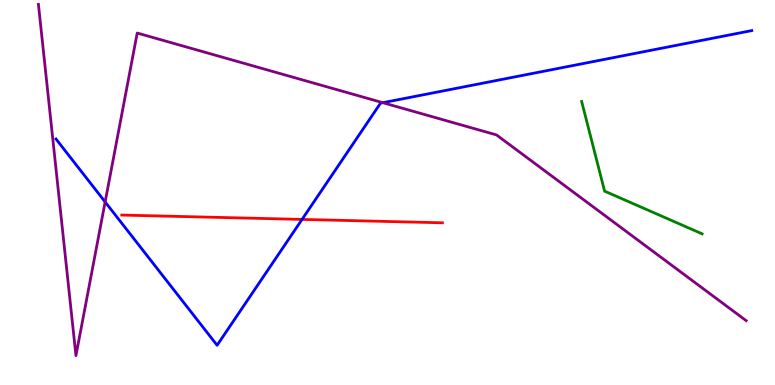[{'lines': ['blue', 'red'], 'intersections': [{'x': 3.9, 'y': 4.3}]}, {'lines': ['green', 'red'], 'intersections': []}, {'lines': ['purple', 'red'], 'intersections': []}, {'lines': ['blue', 'green'], 'intersections': []}, {'lines': ['blue', 'purple'], 'intersections': [{'x': 1.36, 'y': 4.75}, {'x': 4.94, 'y': 7.33}]}, {'lines': ['green', 'purple'], 'intersections': []}]